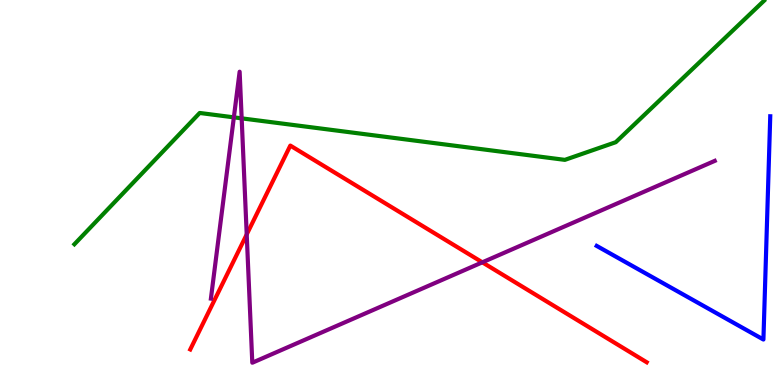[{'lines': ['blue', 'red'], 'intersections': []}, {'lines': ['green', 'red'], 'intersections': []}, {'lines': ['purple', 'red'], 'intersections': [{'x': 3.18, 'y': 3.91}, {'x': 6.22, 'y': 3.19}]}, {'lines': ['blue', 'green'], 'intersections': []}, {'lines': ['blue', 'purple'], 'intersections': []}, {'lines': ['green', 'purple'], 'intersections': [{'x': 3.02, 'y': 6.95}, {'x': 3.12, 'y': 6.93}]}]